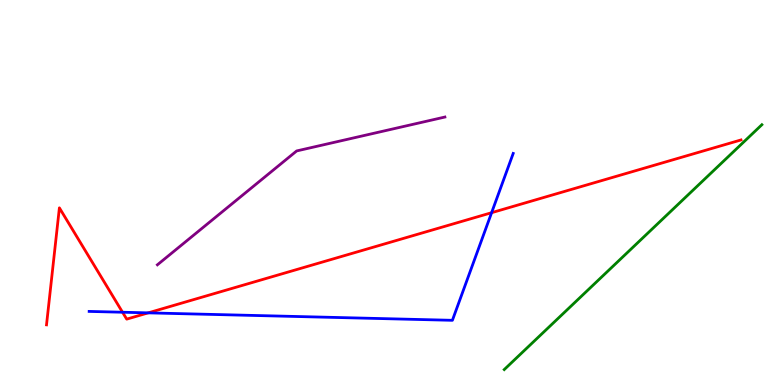[{'lines': ['blue', 'red'], 'intersections': [{'x': 1.58, 'y': 1.89}, {'x': 1.91, 'y': 1.87}, {'x': 6.34, 'y': 4.48}]}, {'lines': ['green', 'red'], 'intersections': []}, {'lines': ['purple', 'red'], 'intersections': []}, {'lines': ['blue', 'green'], 'intersections': []}, {'lines': ['blue', 'purple'], 'intersections': []}, {'lines': ['green', 'purple'], 'intersections': []}]